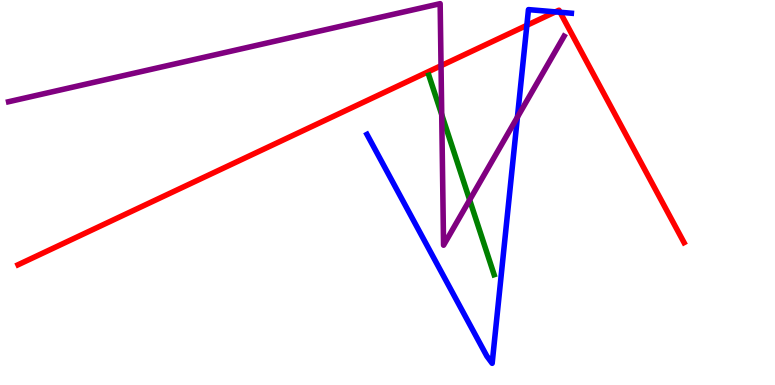[{'lines': ['blue', 'red'], 'intersections': [{'x': 6.8, 'y': 9.34}, {'x': 7.17, 'y': 9.69}, {'x': 7.23, 'y': 9.68}]}, {'lines': ['green', 'red'], 'intersections': []}, {'lines': ['purple', 'red'], 'intersections': [{'x': 5.69, 'y': 8.29}]}, {'lines': ['blue', 'green'], 'intersections': []}, {'lines': ['blue', 'purple'], 'intersections': [{'x': 6.68, 'y': 6.96}]}, {'lines': ['green', 'purple'], 'intersections': [{'x': 5.7, 'y': 7.02}, {'x': 6.06, 'y': 4.81}]}]